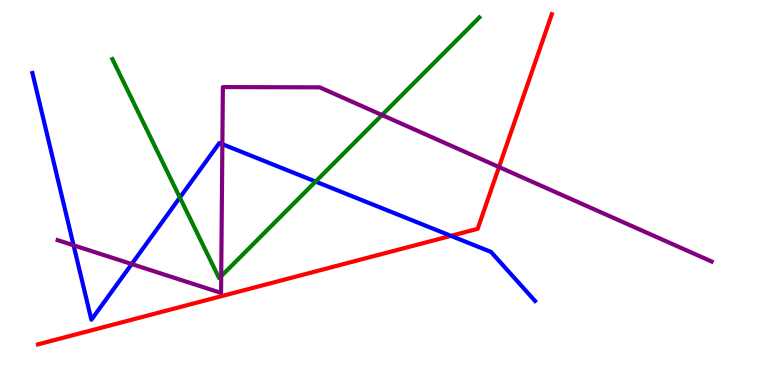[{'lines': ['blue', 'red'], 'intersections': [{'x': 5.82, 'y': 3.87}]}, {'lines': ['green', 'red'], 'intersections': []}, {'lines': ['purple', 'red'], 'intersections': [{'x': 6.44, 'y': 5.66}]}, {'lines': ['blue', 'green'], 'intersections': [{'x': 2.32, 'y': 4.87}, {'x': 4.07, 'y': 5.28}]}, {'lines': ['blue', 'purple'], 'intersections': [{'x': 0.949, 'y': 3.63}, {'x': 1.7, 'y': 3.14}, {'x': 2.87, 'y': 6.25}]}, {'lines': ['green', 'purple'], 'intersections': [{'x': 2.85, 'y': 2.83}, {'x': 4.93, 'y': 7.01}]}]